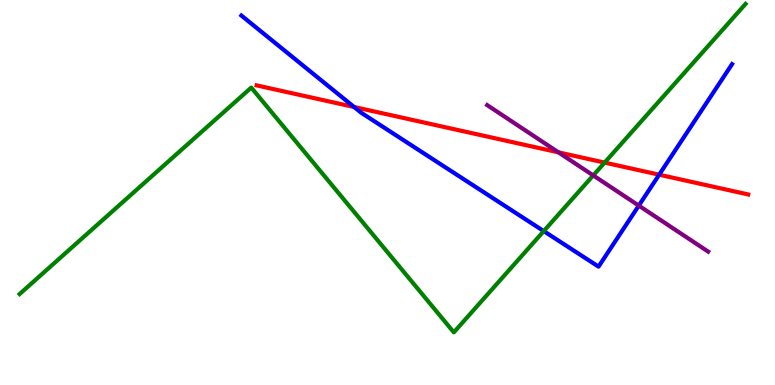[{'lines': ['blue', 'red'], 'intersections': [{'x': 4.57, 'y': 7.22}, {'x': 8.51, 'y': 5.46}]}, {'lines': ['green', 'red'], 'intersections': [{'x': 7.8, 'y': 5.78}]}, {'lines': ['purple', 'red'], 'intersections': [{'x': 7.21, 'y': 6.04}]}, {'lines': ['blue', 'green'], 'intersections': [{'x': 7.02, 'y': 4.0}]}, {'lines': ['blue', 'purple'], 'intersections': [{'x': 8.24, 'y': 4.66}]}, {'lines': ['green', 'purple'], 'intersections': [{'x': 7.65, 'y': 5.44}]}]